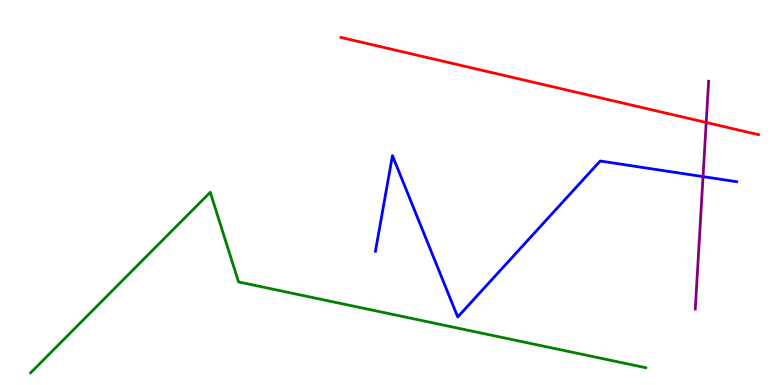[{'lines': ['blue', 'red'], 'intersections': []}, {'lines': ['green', 'red'], 'intersections': []}, {'lines': ['purple', 'red'], 'intersections': [{'x': 9.11, 'y': 6.82}]}, {'lines': ['blue', 'green'], 'intersections': []}, {'lines': ['blue', 'purple'], 'intersections': [{'x': 9.07, 'y': 5.41}]}, {'lines': ['green', 'purple'], 'intersections': []}]